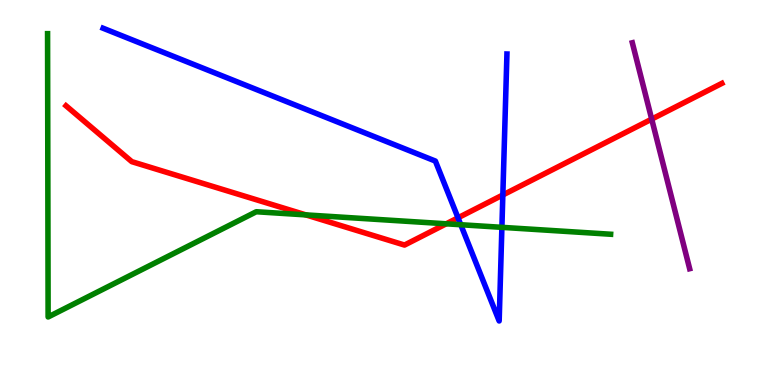[{'lines': ['blue', 'red'], 'intersections': [{'x': 5.91, 'y': 4.34}, {'x': 6.49, 'y': 4.94}]}, {'lines': ['green', 'red'], 'intersections': [{'x': 3.95, 'y': 4.42}, {'x': 5.76, 'y': 4.19}]}, {'lines': ['purple', 'red'], 'intersections': [{'x': 8.41, 'y': 6.91}]}, {'lines': ['blue', 'green'], 'intersections': [{'x': 5.95, 'y': 4.16}, {'x': 6.48, 'y': 4.1}]}, {'lines': ['blue', 'purple'], 'intersections': []}, {'lines': ['green', 'purple'], 'intersections': []}]